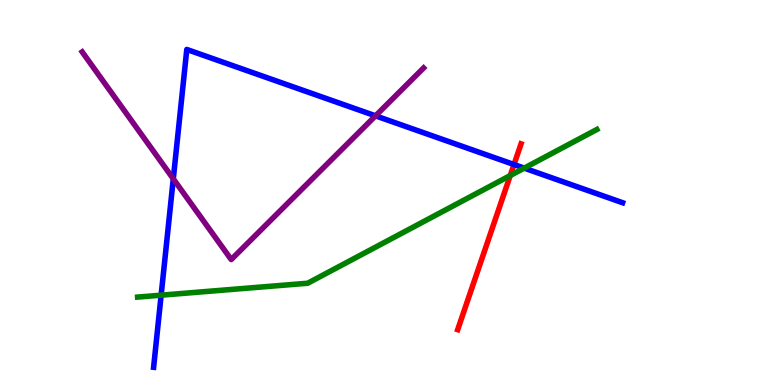[{'lines': ['blue', 'red'], 'intersections': [{'x': 6.63, 'y': 5.73}]}, {'lines': ['green', 'red'], 'intersections': [{'x': 6.58, 'y': 5.44}]}, {'lines': ['purple', 'red'], 'intersections': []}, {'lines': ['blue', 'green'], 'intersections': [{'x': 2.08, 'y': 2.33}, {'x': 6.76, 'y': 5.63}]}, {'lines': ['blue', 'purple'], 'intersections': [{'x': 2.24, 'y': 5.35}, {'x': 4.85, 'y': 6.99}]}, {'lines': ['green', 'purple'], 'intersections': []}]